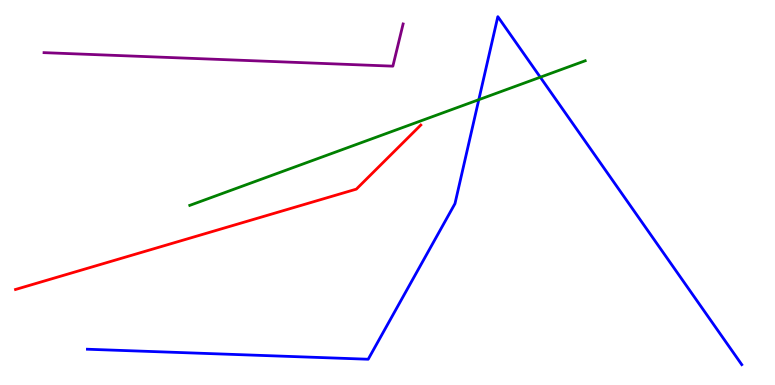[{'lines': ['blue', 'red'], 'intersections': []}, {'lines': ['green', 'red'], 'intersections': []}, {'lines': ['purple', 'red'], 'intersections': []}, {'lines': ['blue', 'green'], 'intersections': [{'x': 6.18, 'y': 7.41}, {'x': 6.97, 'y': 7.99}]}, {'lines': ['blue', 'purple'], 'intersections': []}, {'lines': ['green', 'purple'], 'intersections': []}]